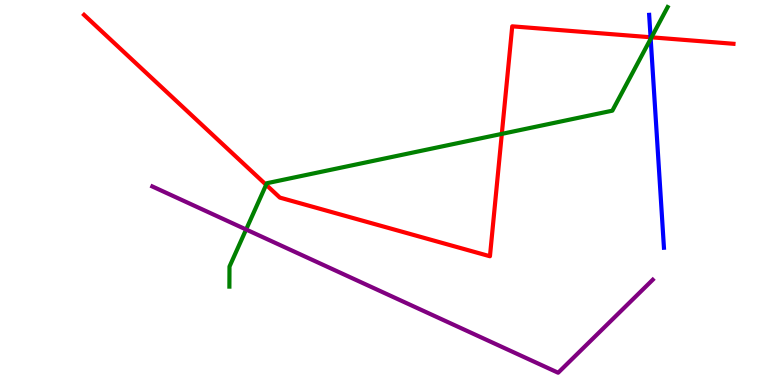[{'lines': ['blue', 'red'], 'intersections': [{'x': 8.39, 'y': 9.03}]}, {'lines': ['green', 'red'], 'intersections': [{'x': 3.43, 'y': 5.2}, {'x': 6.47, 'y': 6.52}, {'x': 8.41, 'y': 9.03}]}, {'lines': ['purple', 'red'], 'intersections': []}, {'lines': ['blue', 'green'], 'intersections': [{'x': 8.4, 'y': 8.99}]}, {'lines': ['blue', 'purple'], 'intersections': []}, {'lines': ['green', 'purple'], 'intersections': [{'x': 3.18, 'y': 4.04}]}]